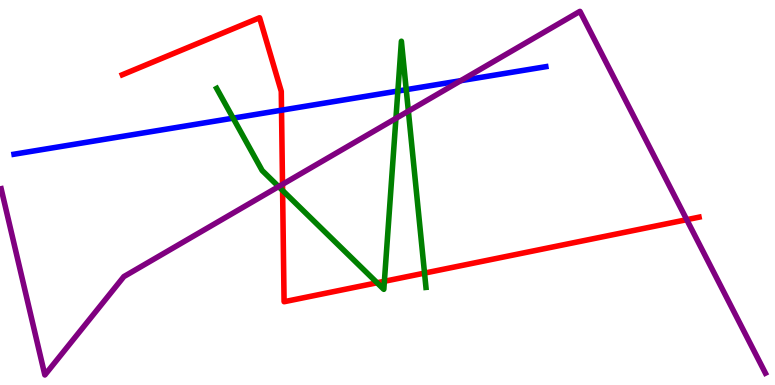[{'lines': ['blue', 'red'], 'intersections': [{'x': 3.63, 'y': 7.14}]}, {'lines': ['green', 'red'], 'intersections': [{'x': 3.65, 'y': 5.05}, {'x': 4.87, 'y': 2.66}, {'x': 4.96, 'y': 2.69}, {'x': 5.48, 'y': 2.91}]}, {'lines': ['purple', 'red'], 'intersections': [{'x': 3.65, 'y': 5.21}, {'x': 8.86, 'y': 4.29}]}, {'lines': ['blue', 'green'], 'intersections': [{'x': 3.01, 'y': 6.93}, {'x': 5.13, 'y': 7.64}, {'x': 5.24, 'y': 7.67}]}, {'lines': ['blue', 'purple'], 'intersections': [{'x': 5.94, 'y': 7.9}]}, {'lines': ['green', 'purple'], 'intersections': [{'x': 3.6, 'y': 5.15}, {'x': 5.11, 'y': 6.93}, {'x': 5.27, 'y': 7.11}]}]